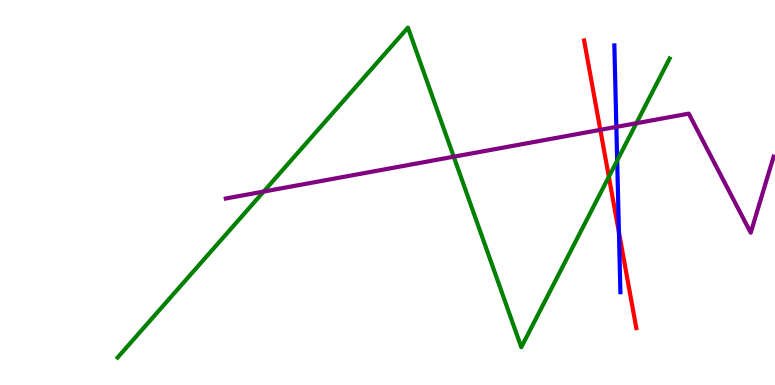[{'lines': ['blue', 'red'], 'intersections': [{'x': 7.99, 'y': 3.97}]}, {'lines': ['green', 'red'], 'intersections': [{'x': 7.86, 'y': 5.41}]}, {'lines': ['purple', 'red'], 'intersections': [{'x': 7.75, 'y': 6.63}]}, {'lines': ['blue', 'green'], 'intersections': [{'x': 7.96, 'y': 5.83}]}, {'lines': ['blue', 'purple'], 'intersections': [{'x': 7.95, 'y': 6.7}]}, {'lines': ['green', 'purple'], 'intersections': [{'x': 3.4, 'y': 5.02}, {'x': 5.85, 'y': 5.93}, {'x': 8.21, 'y': 6.8}]}]